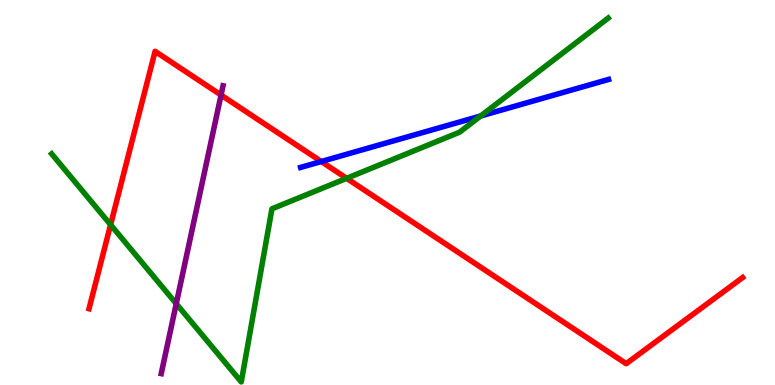[{'lines': ['blue', 'red'], 'intersections': [{'x': 4.15, 'y': 5.8}]}, {'lines': ['green', 'red'], 'intersections': [{'x': 1.43, 'y': 4.16}, {'x': 4.47, 'y': 5.37}]}, {'lines': ['purple', 'red'], 'intersections': [{'x': 2.85, 'y': 7.53}]}, {'lines': ['blue', 'green'], 'intersections': [{'x': 6.2, 'y': 6.99}]}, {'lines': ['blue', 'purple'], 'intersections': []}, {'lines': ['green', 'purple'], 'intersections': [{'x': 2.27, 'y': 2.11}]}]